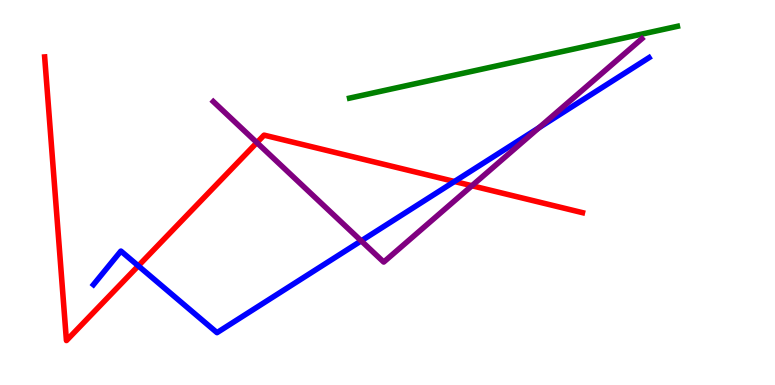[{'lines': ['blue', 'red'], 'intersections': [{'x': 1.78, 'y': 3.09}, {'x': 5.86, 'y': 5.29}]}, {'lines': ['green', 'red'], 'intersections': []}, {'lines': ['purple', 'red'], 'intersections': [{'x': 3.31, 'y': 6.3}, {'x': 6.09, 'y': 5.18}]}, {'lines': ['blue', 'green'], 'intersections': []}, {'lines': ['blue', 'purple'], 'intersections': [{'x': 4.66, 'y': 3.74}, {'x': 6.96, 'y': 6.68}]}, {'lines': ['green', 'purple'], 'intersections': []}]